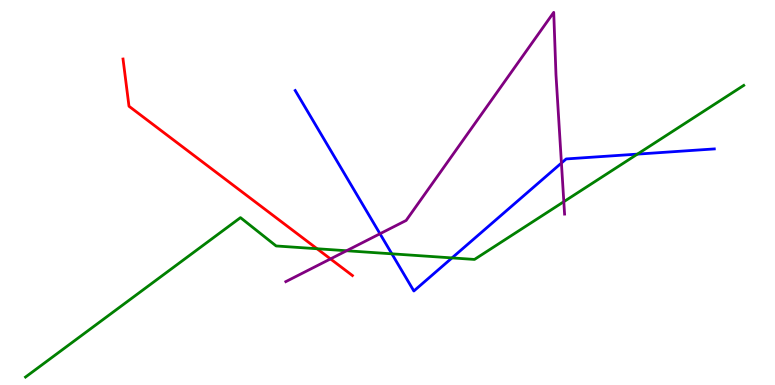[{'lines': ['blue', 'red'], 'intersections': []}, {'lines': ['green', 'red'], 'intersections': [{'x': 4.09, 'y': 3.54}]}, {'lines': ['purple', 'red'], 'intersections': [{'x': 4.26, 'y': 3.27}]}, {'lines': ['blue', 'green'], 'intersections': [{'x': 5.06, 'y': 3.41}, {'x': 5.83, 'y': 3.3}, {'x': 8.22, 'y': 6.0}]}, {'lines': ['blue', 'purple'], 'intersections': [{'x': 4.9, 'y': 3.93}, {'x': 7.24, 'y': 5.77}]}, {'lines': ['green', 'purple'], 'intersections': [{'x': 4.47, 'y': 3.49}, {'x': 7.28, 'y': 4.76}]}]